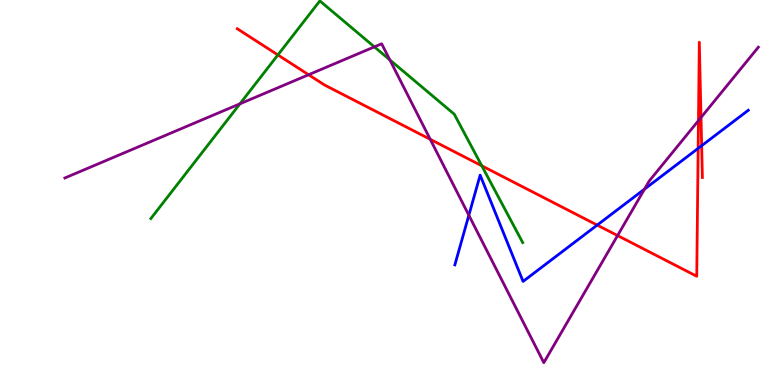[{'lines': ['blue', 'red'], 'intersections': [{'x': 7.71, 'y': 4.15}, {'x': 9.01, 'y': 6.15}, {'x': 9.05, 'y': 6.22}]}, {'lines': ['green', 'red'], 'intersections': [{'x': 3.59, 'y': 8.57}, {'x': 6.22, 'y': 5.69}]}, {'lines': ['purple', 'red'], 'intersections': [{'x': 3.98, 'y': 8.06}, {'x': 5.55, 'y': 6.38}, {'x': 7.97, 'y': 3.88}, {'x': 9.01, 'y': 6.87}, {'x': 9.05, 'y': 6.95}]}, {'lines': ['blue', 'green'], 'intersections': []}, {'lines': ['blue', 'purple'], 'intersections': [{'x': 6.05, 'y': 4.41}, {'x': 8.32, 'y': 5.09}]}, {'lines': ['green', 'purple'], 'intersections': [{'x': 3.1, 'y': 7.3}, {'x': 4.83, 'y': 8.78}, {'x': 5.03, 'y': 8.44}]}]